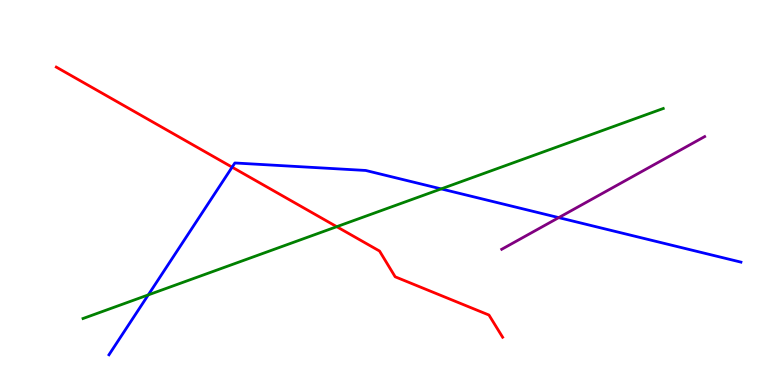[{'lines': ['blue', 'red'], 'intersections': [{'x': 3.0, 'y': 5.66}]}, {'lines': ['green', 'red'], 'intersections': [{'x': 4.34, 'y': 4.11}]}, {'lines': ['purple', 'red'], 'intersections': []}, {'lines': ['blue', 'green'], 'intersections': [{'x': 1.91, 'y': 2.34}, {'x': 5.69, 'y': 5.09}]}, {'lines': ['blue', 'purple'], 'intersections': [{'x': 7.21, 'y': 4.35}]}, {'lines': ['green', 'purple'], 'intersections': []}]